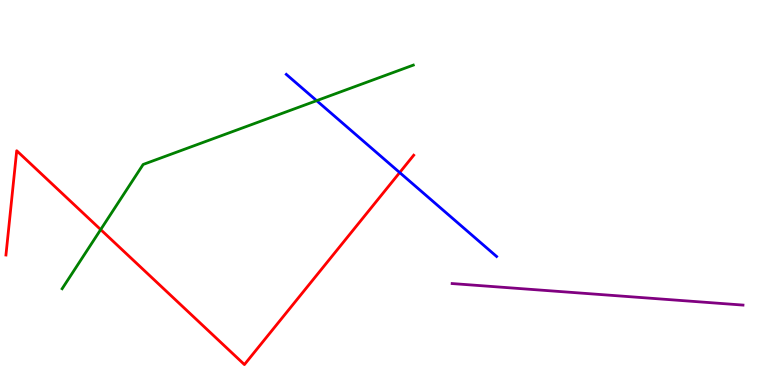[{'lines': ['blue', 'red'], 'intersections': [{'x': 5.16, 'y': 5.52}]}, {'lines': ['green', 'red'], 'intersections': [{'x': 1.3, 'y': 4.04}]}, {'lines': ['purple', 'red'], 'intersections': []}, {'lines': ['blue', 'green'], 'intersections': [{'x': 4.09, 'y': 7.39}]}, {'lines': ['blue', 'purple'], 'intersections': []}, {'lines': ['green', 'purple'], 'intersections': []}]